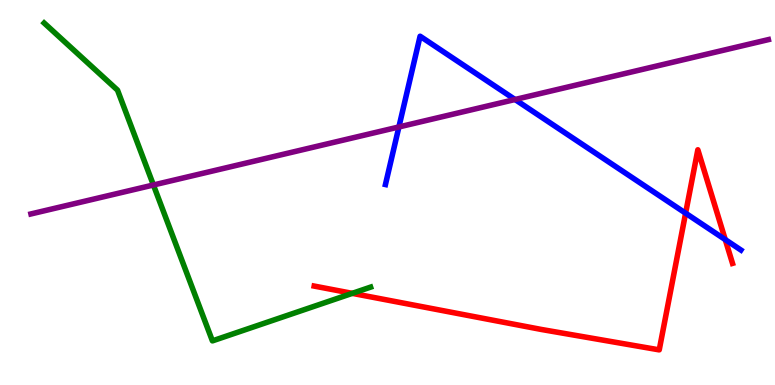[{'lines': ['blue', 'red'], 'intersections': [{'x': 8.85, 'y': 4.46}, {'x': 9.36, 'y': 3.78}]}, {'lines': ['green', 'red'], 'intersections': [{'x': 4.55, 'y': 2.38}]}, {'lines': ['purple', 'red'], 'intersections': []}, {'lines': ['blue', 'green'], 'intersections': []}, {'lines': ['blue', 'purple'], 'intersections': [{'x': 5.15, 'y': 6.7}, {'x': 6.65, 'y': 7.42}]}, {'lines': ['green', 'purple'], 'intersections': [{'x': 1.98, 'y': 5.2}]}]